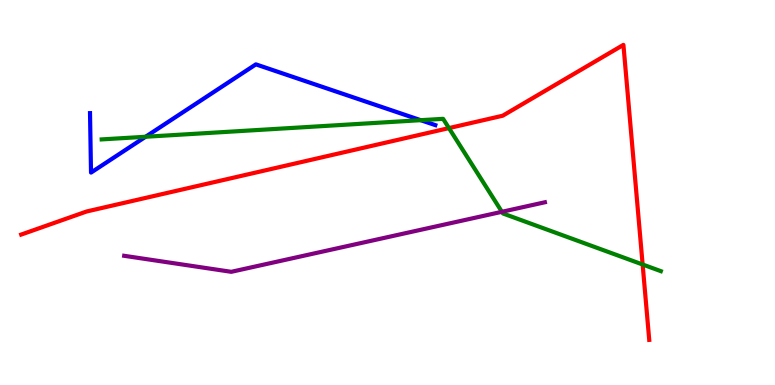[{'lines': ['blue', 'red'], 'intersections': []}, {'lines': ['green', 'red'], 'intersections': [{'x': 5.79, 'y': 6.67}, {'x': 8.29, 'y': 3.13}]}, {'lines': ['purple', 'red'], 'intersections': []}, {'lines': ['blue', 'green'], 'intersections': [{'x': 1.88, 'y': 6.45}, {'x': 5.43, 'y': 6.88}]}, {'lines': ['blue', 'purple'], 'intersections': []}, {'lines': ['green', 'purple'], 'intersections': [{'x': 6.48, 'y': 4.5}]}]